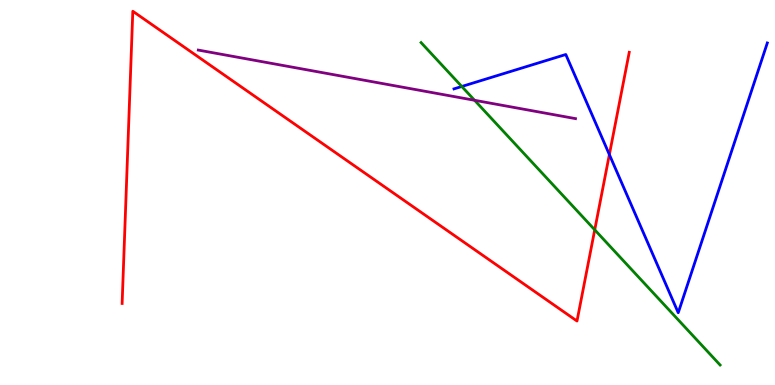[{'lines': ['blue', 'red'], 'intersections': [{'x': 7.86, 'y': 5.99}]}, {'lines': ['green', 'red'], 'intersections': [{'x': 7.67, 'y': 4.03}]}, {'lines': ['purple', 'red'], 'intersections': []}, {'lines': ['blue', 'green'], 'intersections': [{'x': 5.96, 'y': 7.75}]}, {'lines': ['blue', 'purple'], 'intersections': []}, {'lines': ['green', 'purple'], 'intersections': [{'x': 6.12, 'y': 7.4}]}]